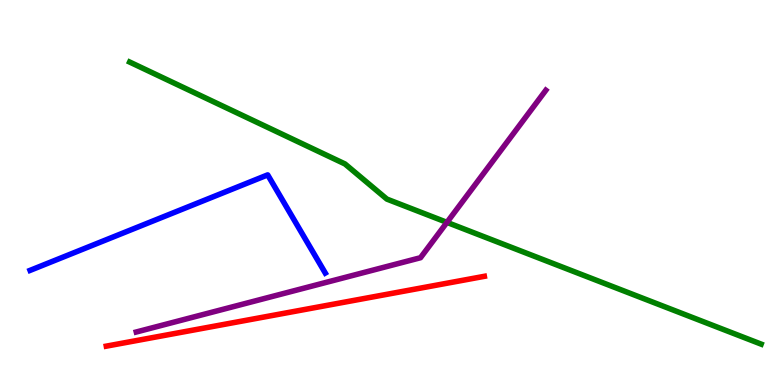[{'lines': ['blue', 'red'], 'intersections': []}, {'lines': ['green', 'red'], 'intersections': []}, {'lines': ['purple', 'red'], 'intersections': []}, {'lines': ['blue', 'green'], 'intersections': []}, {'lines': ['blue', 'purple'], 'intersections': []}, {'lines': ['green', 'purple'], 'intersections': [{'x': 5.77, 'y': 4.22}]}]